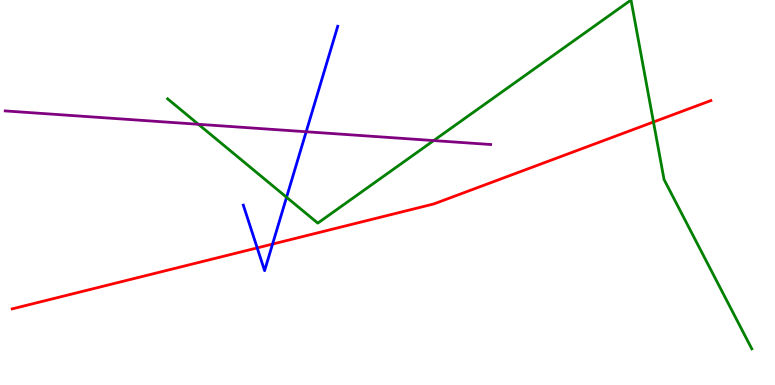[{'lines': ['blue', 'red'], 'intersections': [{'x': 3.32, 'y': 3.56}, {'x': 3.52, 'y': 3.66}]}, {'lines': ['green', 'red'], 'intersections': [{'x': 8.43, 'y': 6.83}]}, {'lines': ['purple', 'red'], 'intersections': []}, {'lines': ['blue', 'green'], 'intersections': [{'x': 3.7, 'y': 4.88}]}, {'lines': ['blue', 'purple'], 'intersections': [{'x': 3.95, 'y': 6.58}]}, {'lines': ['green', 'purple'], 'intersections': [{'x': 2.56, 'y': 6.77}, {'x': 5.6, 'y': 6.35}]}]